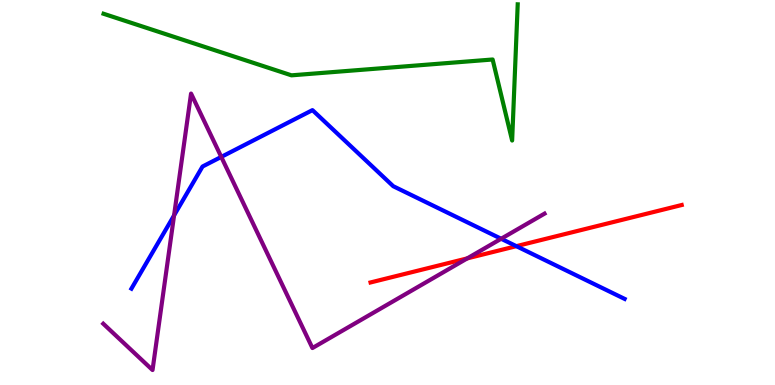[{'lines': ['blue', 'red'], 'intersections': [{'x': 6.66, 'y': 3.61}]}, {'lines': ['green', 'red'], 'intersections': []}, {'lines': ['purple', 'red'], 'intersections': [{'x': 6.03, 'y': 3.29}]}, {'lines': ['blue', 'green'], 'intersections': []}, {'lines': ['blue', 'purple'], 'intersections': [{'x': 2.25, 'y': 4.41}, {'x': 2.86, 'y': 5.92}, {'x': 6.47, 'y': 3.8}]}, {'lines': ['green', 'purple'], 'intersections': []}]